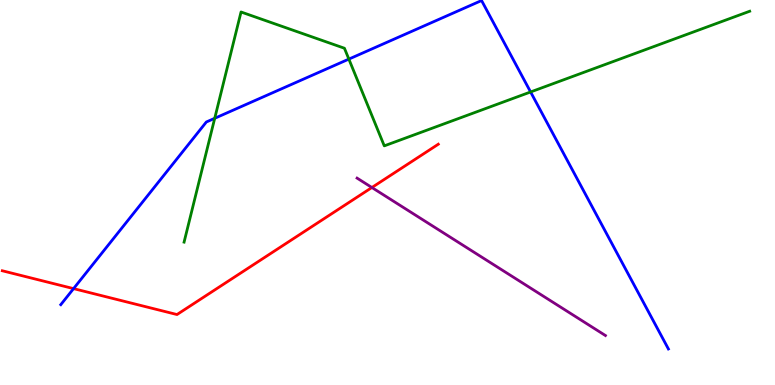[{'lines': ['blue', 'red'], 'intersections': [{'x': 0.949, 'y': 2.5}]}, {'lines': ['green', 'red'], 'intersections': []}, {'lines': ['purple', 'red'], 'intersections': [{'x': 4.8, 'y': 5.13}]}, {'lines': ['blue', 'green'], 'intersections': [{'x': 2.77, 'y': 6.93}, {'x': 4.5, 'y': 8.46}, {'x': 6.85, 'y': 7.61}]}, {'lines': ['blue', 'purple'], 'intersections': []}, {'lines': ['green', 'purple'], 'intersections': []}]